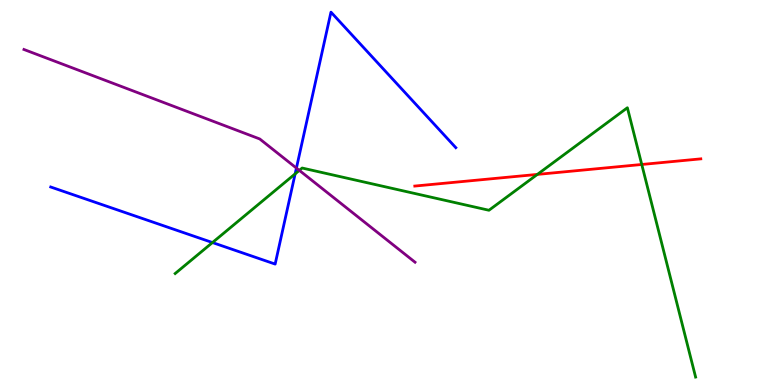[{'lines': ['blue', 'red'], 'intersections': []}, {'lines': ['green', 'red'], 'intersections': [{'x': 6.93, 'y': 5.47}, {'x': 8.28, 'y': 5.73}]}, {'lines': ['purple', 'red'], 'intersections': []}, {'lines': ['blue', 'green'], 'intersections': [{'x': 2.74, 'y': 3.7}, {'x': 3.81, 'y': 5.48}]}, {'lines': ['blue', 'purple'], 'intersections': [{'x': 3.82, 'y': 5.63}]}, {'lines': ['green', 'purple'], 'intersections': [{'x': 3.86, 'y': 5.57}]}]